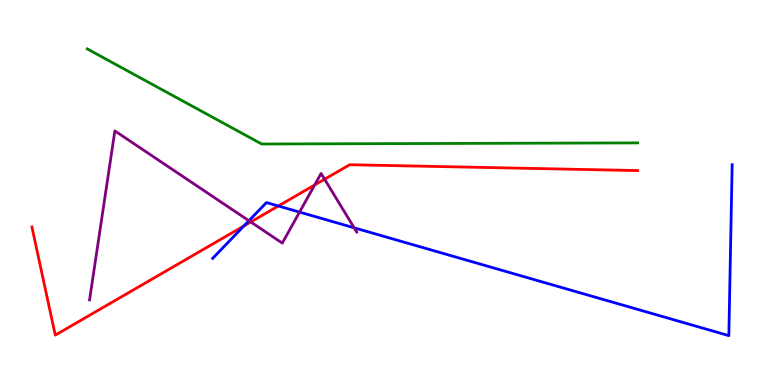[{'lines': ['blue', 'red'], 'intersections': [{'x': 3.15, 'y': 4.13}, {'x': 3.59, 'y': 4.65}]}, {'lines': ['green', 'red'], 'intersections': []}, {'lines': ['purple', 'red'], 'intersections': [{'x': 3.24, 'y': 4.23}, {'x': 4.06, 'y': 5.2}, {'x': 4.19, 'y': 5.34}]}, {'lines': ['blue', 'green'], 'intersections': []}, {'lines': ['blue', 'purple'], 'intersections': [{'x': 3.21, 'y': 4.27}, {'x': 3.87, 'y': 4.49}, {'x': 4.57, 'y': 4.08}]}, {'lines': ['green', 'purple'], 'intersections': []}]